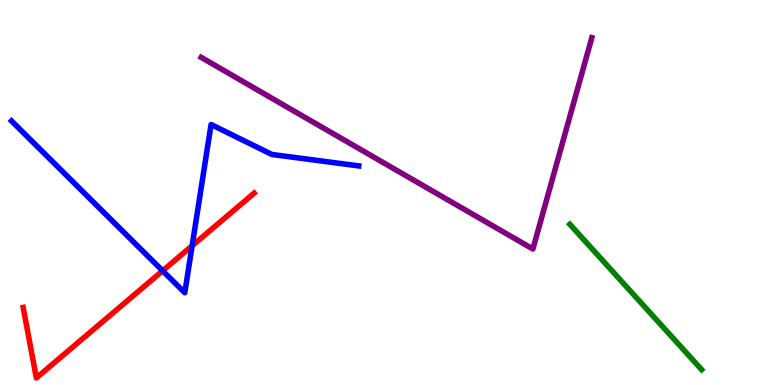[{'lines': ['blue', 'red'], 'intersections': [{'x': 2.1, 'y': 2.97}, {'x': 2.48, 'y': 3.62}]}, {'lines': ['green', 'red'], 'intersections': []}, {'lines': ['purple', 'red'], 'intersections': []}, {'lines': ['blue', 'green'], 'intersections': []}, {'lines': ['blue', 'purple'], 'intersections': []}, {'lines': ['green', 'purple'], 'intersections': []}]